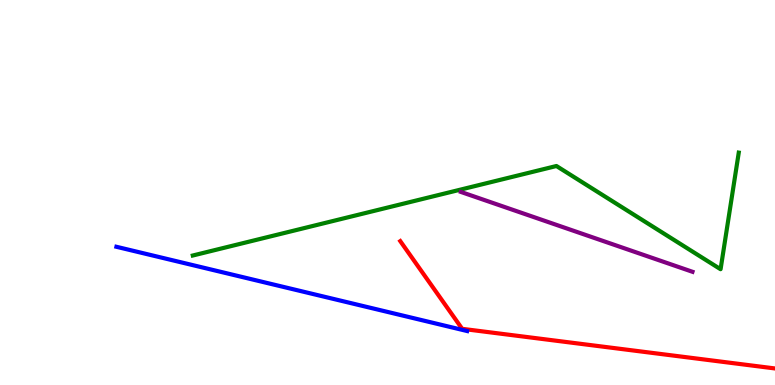[{'lines': ['blue', 'red'], 'intersections': []}, {'lines': ['green', 'red'], 'intersections': []}, {'lines': ['purple', 'red'], 'intersections': []}, {'lines': ['blue', 'green'], 'intersections': []}, {'lines': ['blue', 'purple'], 'intersections': []}, {'lines': ['green', 'purple'], 'intersections': []}]